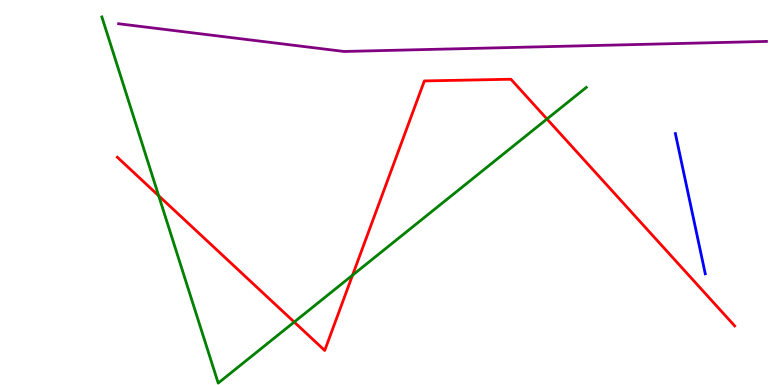[{'lines': ['blue', 'red'], 'intersections': []}, {'lines': ['green', 'red'], 'intersections': [{'x': 2.05, 'y': 4.92}, {'x': 3.8, 'y': 1.64}, {'x': 4.55, 'y': 2.85}, {'x': 7.06, 'y': 6.91}]}, {'lines': ['purple', 'red'], 'intersections': []}, {'lines': ['blue', 'green'], 'intersections': []}, {'lines': ['blue', 'purple'], 'intersections': []}, {'lines': ['green', 'purple'], 'intersections': []}]